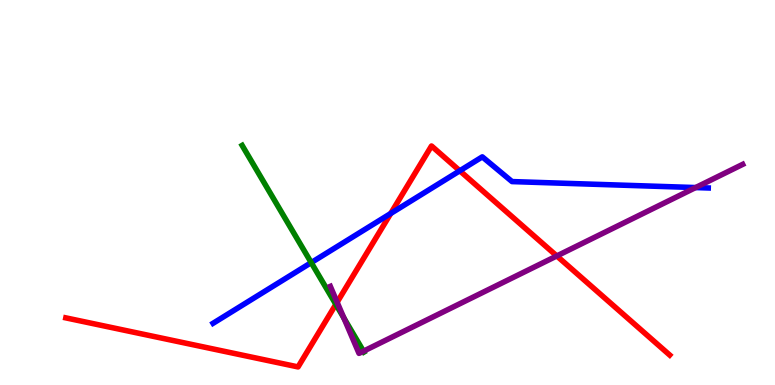[{'lines': ['blue', 'red'], 'intersections': [{'x': 5.04, 'y': 4.46}, {'x': 5.93, 'y': 5.56}]}, {'lines': ['green', 'red'], 'intersections': [{'x': 4.33, 'y': 2.09}]}, {'lines': ['purple', 'red'], 'intersections': [{'x': 4.35, 'y': 2.15}, {'x': 7.18, 'y': 3.35}]}, {'lines': ['blue', 'green'], 'intersections': [{'x': 4.02, 'y': 3.18}]}, {'lines': ['blue', 'purple'], 'intersections': [{'x': 8.98, 'y': 5.13}]}, {'lines': ['green', 'purple'], 'intersections': [{'x': 4.44, 'y': 1.74}, {'x': 4.69, 'y': 0.878}]}]